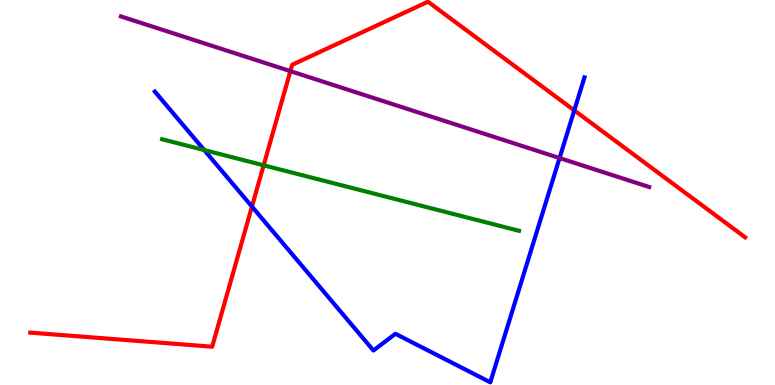[{'lines': ['blue', 'red'], 'intersections': [{'x': 3.25, 'y': 4.63}, {'x': 7.41, 'y': 7.13}]}, {'lines': ['green', 'red'], 'intersections': [{'x': 3.4, 'y': 5.71}]}, {'lines': ['purple', 'red'], 'intersections': [{'x': 3.75, 'y': 8.15}]}, {'lines': ['blue', 'green'], 'intersections': [{'x': 2.64, 'y': 6.1}]}, {'lines': ['blue', 'purple'], 'intersections': [{'x': 7.22, 'y': 5.89}]}, {'lines': ['green', 'purple'], 'intersections': []}]